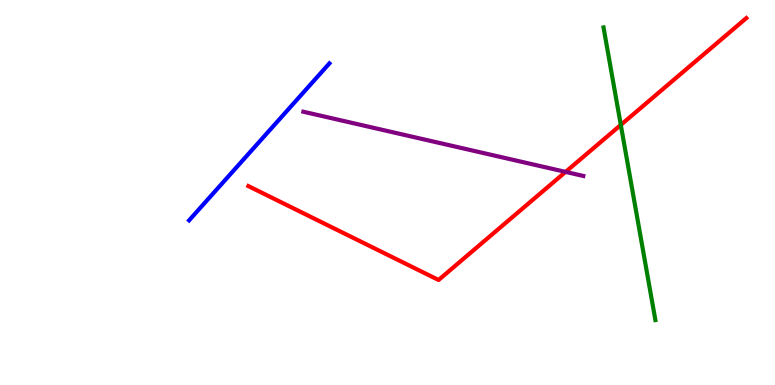[{'lines': ['blue', 'red'], 'intersections': []}, {'lines': ['green', 'red'], 'intersections': [{'x': 8.01, 'y': 6.76}]}, {'lines': ['purple', 'red'], 'intersections': [{'x': 7.3, 'y': 5.54}]}, {'lines': ['blue', 'green'], 'intersections': []}, {'lines': ['blue', 'purple'], 'intersections': []}, {'lines': ['green', 'purple'], 'intersections': []}]